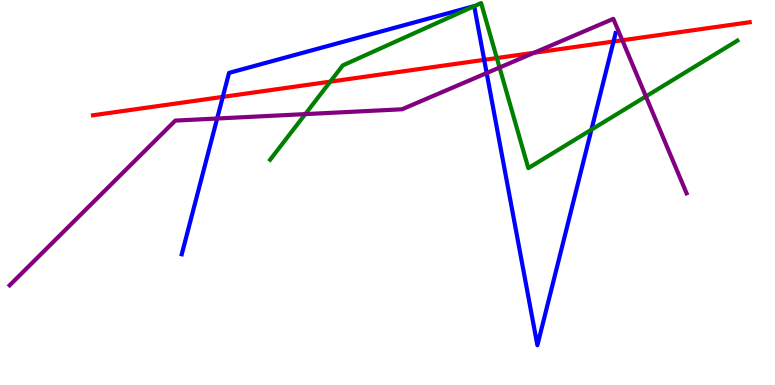[{'lines': ['blue', 'red'], 'intersections': [{'x': 2.87, 'y': 7.48}, {'x': 6.25, 'y': 8.45}, {'x': 7.92, 'y': 8.92}]}, {'lines': ['green', 'red'], 'intersections': [{'x': 4.26, 'y': 7.88}, {'x': 6.41, 'y': 8.49}]}, {'lines': ['purple', 'red'], 'intersections': [{'x': 6.89, 'y': 8.63}, {'x': 8.03, 'y': 8.95}]}, {'lines': ['blue', 'green'], 'intersections': [{'x': 6.12, 'y': 9.84}, {'x': 7.63, 'y': 6.63}]}, {'lines': ['blue', 'purple'], 'intersections': [{'x': 2.8, 'y': 6.92}, {'x': 6.28, 'y': 8.1}]}, {'lines': ['green', 'purple'], 'intersections': [{'x': 3.94, 'y': 7.04}, {'x': 6.45, 'y': 8.25}, {'x': 8.33, 'y': 7.5}]}]